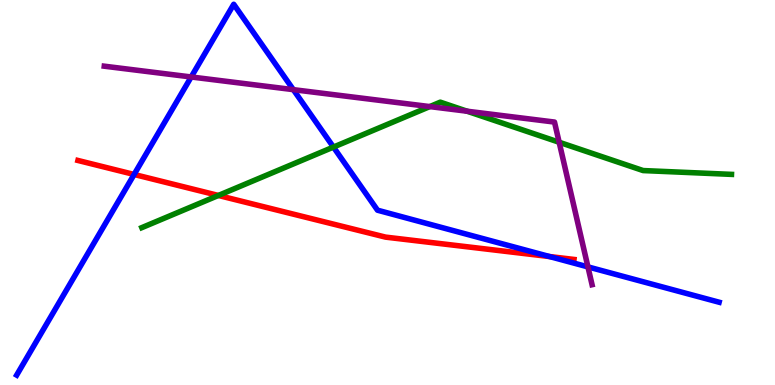[{'lines': ['blue', 'red'], 'intersections': [{'x': 1.73, 'y': 5.47}, {'x': 7.09, 'y': 3.34}]}, {'lines': ['green', 'red'], 'intersections': [{'x': 2.82, 'y': 4.92}]}, {'lines': ['purple', 'red'], 'intersections': []}, {'lines': ['blue', 'green'], 'intersections': [{'x': 4.3, 'y': 6.18}]}, {'lines': ['blue', 'purple'], 'intersections': [{'x': 2.47, 'y': 8.0}, {'x': 3.79, 'y': 7.67}, {'x': 7.59, 'y': 3.07}]}, {'lines': ['green', 'purple'], 'intersections': [{'x': 5.55, 'y': 7.23}, {'x': 6.03, 'y': 7.11}, {'x': 7.21, 'y': 6.31}]}]